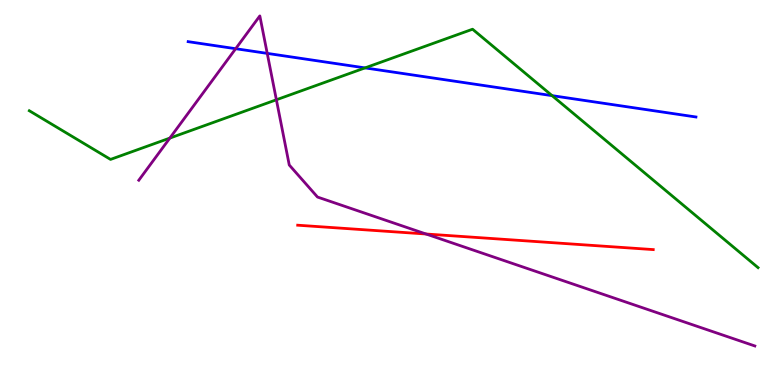[{'lines': ['blue', 'red'], 'intersections': []}, {'lines': ['green', 'red'], 'intersections': []}, {'lines': ['purple', 'red'], 'intersections': [{'x': 5.5, 'y': 3.92}]}, {'lines': ['blue', 'green'], 'intersections': [{'x': 4.71, 'y': 8.24}, {'x': 7.12, 'y': 7.52}]}, {'lines': ['blue', 'purple'], 'intersections': [{'x': 3.04, 'y': 8.73}, {'x': 3.45, 'y': 8.61}]}, {'lines': ['green', 'purple'], 'intersections': [{'x': 2.19, 'y': 6.41}, {'x': 3.57, 'y': 7.41}]}]